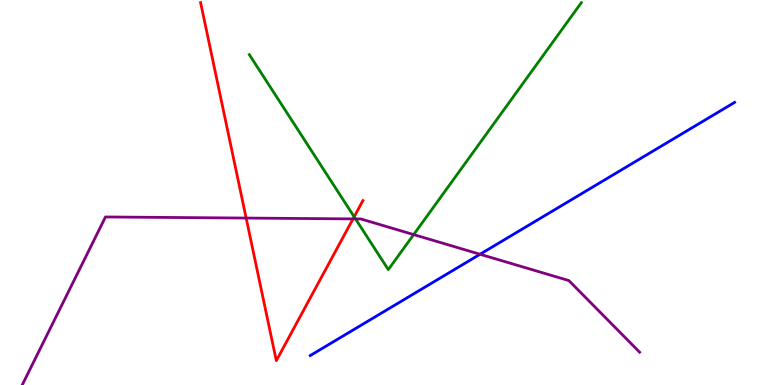[{'lines': ['blue', 'red'], 'intersections': []}, {'lines': ['green', 'red'], 'intersections': [{'x': 4.57, 'y': 4.37}]}, {'lines': ['purple', 'red'], 'intersections': [{'x': 3.18, 'y': 4.34}, {'x': 4.55, 'y': 4.31}]}, {'lines': ['blue', 'green'], 'intersections': []}, {'lines': ['blue', 'purple'], 'intersections': [{'x': 6.19, 'y': 3.4}]}, {'lines': ['green', 'purple'], 'intersections': [{'x': 4.59, 'y': 4.31}, {'x': 5.34, 'y': 3.91}]}]